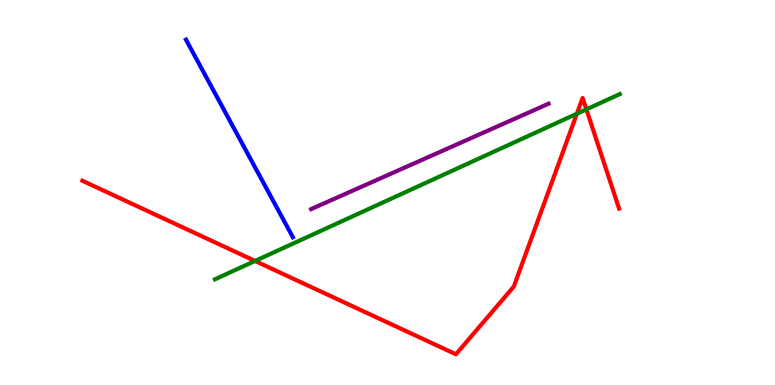[{'lines': ['blue', 'red'], 'intersections': []}, {'lines': ['green', 'red'], 'intersections': [{'x': 3.29, 'y': 3.22}, {'x': 7.44, 'y': 7.05}, {'x': 7.57, 'y': 7.16}]}, {'lines': ['purple', 'red'], 'intersections': []}, {'lines': ['blue', 'green'], 'intersections': []}, {'lines': ['blue', 'purple'], 'intersections': []}, {'lines': ['green', 'purple'], 'intersections': []}]